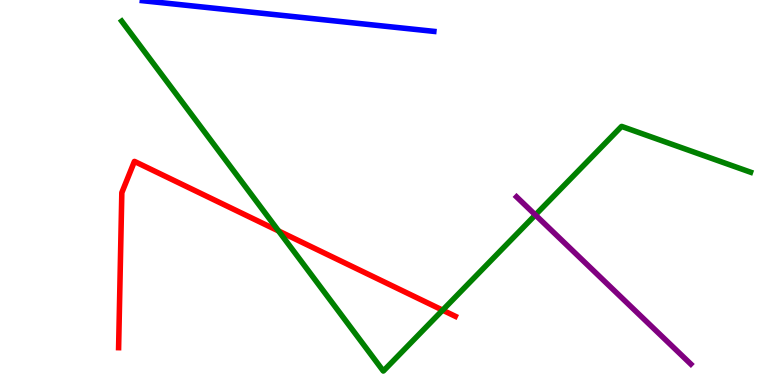[{'lines': ['blue', 'red'], 'intersections': []}, {'lines': ['green', 'red'], 'intersections': [{'x': 3.59, 'y': 4.0}, {'x': 5.71, 'y': 1.94}]}, {'lines': ['purple', 'red'], 'intersections': []}, {'lines': ['blue', 'green'], 'intersections': []}, {'lines': ['blue', 'purple'], 'intersections': []}, {'lines': ['green', 'purple'], 'intersections': [{'x': 6.91, 'y': 4.42}]}]